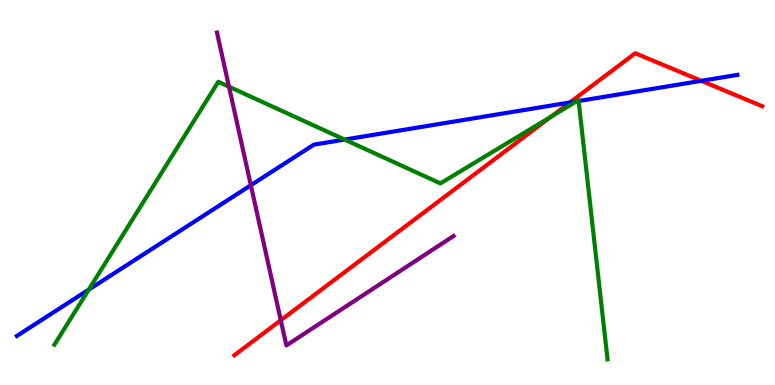[{'lines': ['blue', 'red'], 'intersections': [{'x': 7.35, 'y': 7.34}, {'x': 9.05, 'y': 7.9}]}, {'lines': ['green', 'red'], 'intersections': [{'x': 7.11, 'y': 6.97}]}, {'lines': ['purple', 'red'], 'intersections': [{'x': 3.62, 'y': 1.68}]}, {'lines': ['blue', 'green'], 'intersections': [{'x': 1.14, 'y': 2.48}, {'x': 4.45, 'y': 6.37}, {'x': 7.44, 'y': 7.37}, {'x': 7.47, 'y': 7.38}]}, {'lines': ['blue', 'purple'], 'intersections': [{'x': 3.24, 'y': 5.19}]}, {'lines': ['green', 'purple'], 'intersections': [{'x': 2.95, 'y': 7.75}]}]